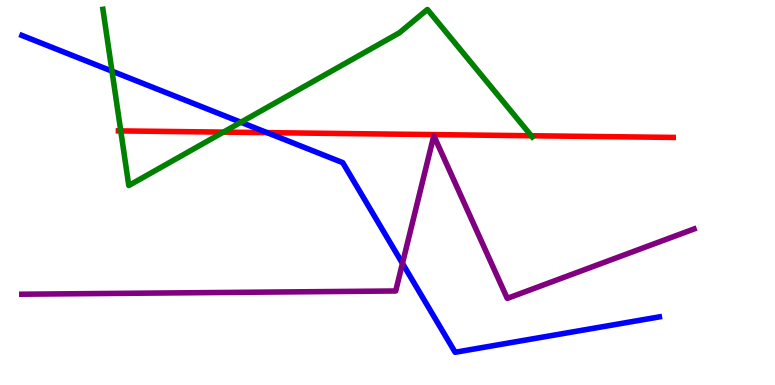[{'lines': ['blue', 'red'], 'intersections': [{'x': 3.45, 'y': 6.55}]}, {'lines': ['green', 'red'], 'intersections': [{'x': 1.56, 'y': 6.6}, {'x': 2.88, 'y': 6.57}, {'x': 6.86, 'y': 6.47}]}, {'lines': ['purple', 'red'], 'intersections': []}, {'lines': ['blue', 'green'], 'intersections': [{'x': 1.45, 'y': 8.15}, {'x': 3.11, 'y': 6.82}]}, {'lines': ['blue', 'purple'], 'intersections': [{'x': 5.19, 'y': 3.16}]}, {'lines': ['green', 'purple'], 'intersections': []}]